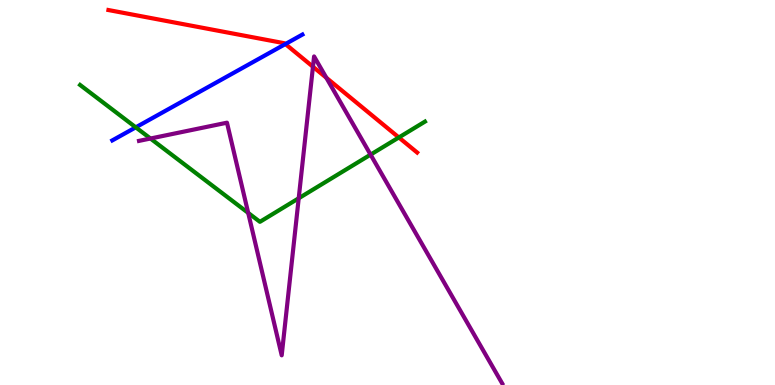[{'lines': ['blue', 'red'], 'intersections': [{'x': 3.68, 'y': 8.86}]}, {'lines': ['green', 'red'], 'intersections': [{'x': 5.15, 'y': 6.43}]}, {'lines': ['purple', 'red'], 'intersections': [{'x': 4.04, 'y': 8.27}, {'x': 4.21, 'y': 7.98}]}, {'lines': ['blue', 'green'], 'intersections': [{'x': 1.75, 'y': 6.69}]}, {'lines': ['blue', 'purple'], 'intersections': []}, {'lines': ['green', 'purple'], 'intersections': [{'x': 1.94, 'y': 6.4}, {'x': 3.2, 'y': 4.47}, {'x': 3.85, 'y': 4.85}, {'x': 4.78, 'y': 5.98}]}]